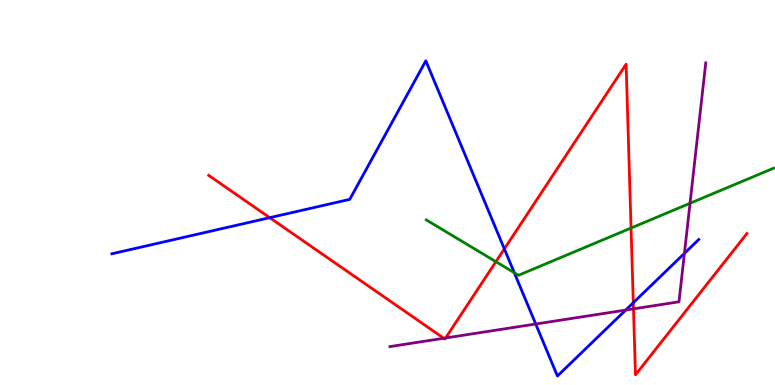[{'lines': ['blue', 'red'], 'intersections': [{'x': 3.48, 'y': 4.35}, {'x': 6.51, 'y': 3.54}, {'x': 8.17, 'y': 2.14}]}, {'lines': ['green', 'red'], 'intersections': [{'x': 6.4, 'y': 3.2}, {'x': 8.14, 'y': 4.08}]}, {'lines': ['purple', 'red'], 'intersections': [{'x': 5.73, 'y': 1.21}, {'x': 5.75, 'y': 1.22}, {'x': 8.17, 'y': 1.98}]}, {'lines': ['blue', 'green'], 'intersections': [{'x': 6.64, 'y': 2.92}]}, {'lines': ['blue', 'purple'], 'intersections': [{'x': 6.91, 'y': 1.58}, {'x': 8.07, 'y': 1.95}, {'x': 8.83, 'y': 3.42}]}, {'lines': ['green', 'purple'], 'intersections': [{'x': 8.9, 'y': 4.72}]}]